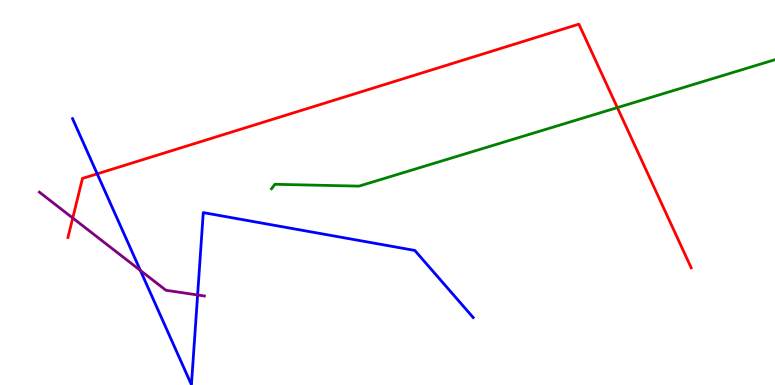[{'lines': ['blue', 'red'], 'intersections': [{'x': 1.25, 'y': 5.48}]}, {'lines': ['green', 'red'], 'intersections': [{'x': 7.97, 'y': 7.2}]}, {'lines': ['purple', 'red'], 'intersections': [{'x': 0.939, 'y': 4.34}]}, {'lines': ['blue', 'green'], 'intersections': []}, {'lines': ['blue', 'purple'], 'intersections': [{'x': 1.81, 'y': 2.98}, {'x': 2.55, 'y': 2.34}]}, {'lines': ['green', 'purple'], 'intersections': []}]